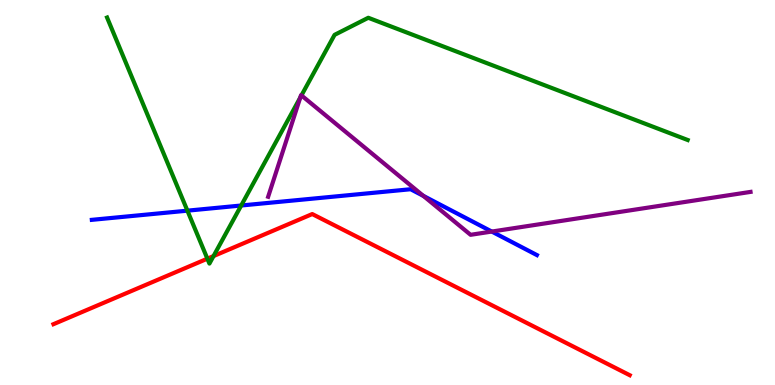[{'lines': ['blue', 'red'], 'intersections': []}, {'lines': ['green', 'red'], 'intersections': [{'x': 2.68, 'y': 3.28}, {'x': 2.76, 'y': 3.35}]}, {'lines': ['purple', 'red'], 'intersections': []}, {'lines': ['blue', 'green'], 'intersections': [{'x': 2.42, 'y': 4.53}, {'x': 3.11, 'y': 4.66}]}, {'lines': ['blue', 'purple'], 'intersections': [{'x': 5.46, 'y': 4.91}, {'x': 6.35, 'y': 3.99}]}, {'lines': ['green', 'purple'], 'intersections': [{'x': 3.87, 'y': 7.47}, {'x': 3.89, 'y': 7.52}]}]